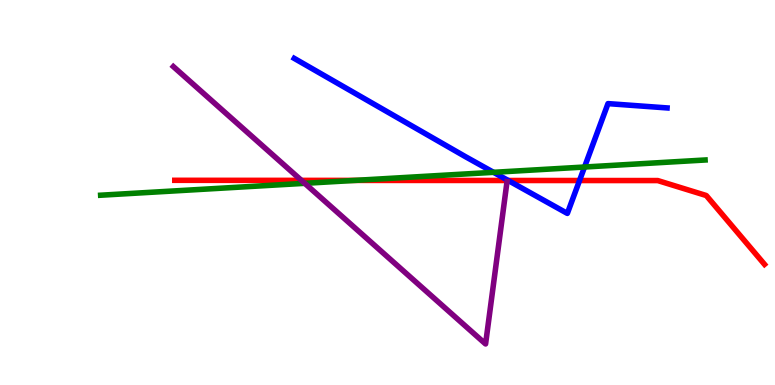[{'lines': ['blue', 'red'], 'intersections': [{'x': 6.56, 'y': 5.31}, {'x': 7.48, 'y': 5.31}]}, {'lines': ['green', 'red'], 'intersections': [{'x': 4.58, 'y': 5.31}]}, {'lines': ['purple', 'red'], 'intersections': [{'x': 3.89, 'y': 5.31}]}, {'lines': ['blue', 'green'], 'intersections': [{'x': 6.37, 'y': 5.52}, {'x': 7.54, 'y': 5.66}]}, {'lines': ['blue', 'purple'], 'intersections': []}, {'lines': ['green', 'purple'], 'intersections': [{'x': 3.93, 'y': 5.24}]}]